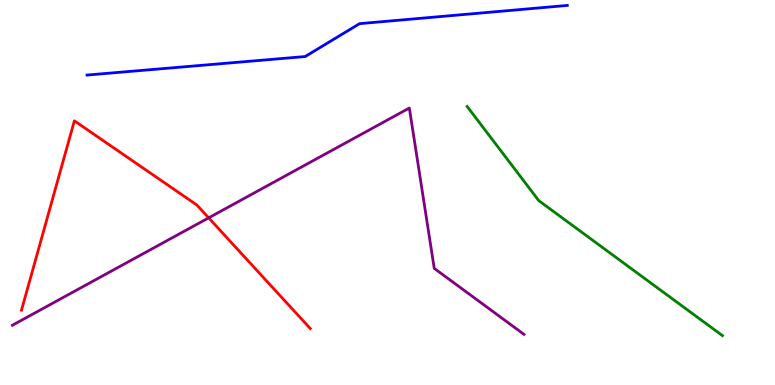[{'lines': ['blue', 'red'], 'intersections': []}, {'lines': ['green', 'red'], 'intersections': []}, {'lines': ['purple', 'red'], 'intersections': [{'x': 2.69, 'y': 4.34}]}, {'lines': ['blue', 'green'], 'intersections': []}, {'lines': ['blue', 'purple'], 'intersections': []}, {'lines': ['green', 'purple'], 'intersections': []}]